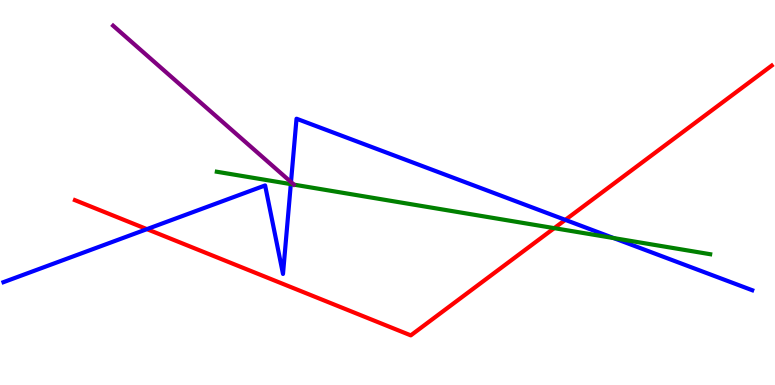[{'lines': ['blue', 'red'], 'intersections': [{'x': 1.9, 'y': 4.05}, {'x': 7.29, 'y': 4.29}]}, {'lines': ['green', 'red'], 'intersections': [{'x': 7.15, 'y': 4.07}]}, {'lines': ['purple', 'red'], 'intersections': []}, {'lines': ['blue', 'green'], 'intersections': [{'x': 3.75, 'y': 5.22}, {'x': 7.92, 'y': 3.82}]}, {'lines': ['blue', 'purple'], 'intersections': [{'x': 3.75, 'y': 5.27}]}, {'lines': ['green', 'purple'], 'intersections': []}]